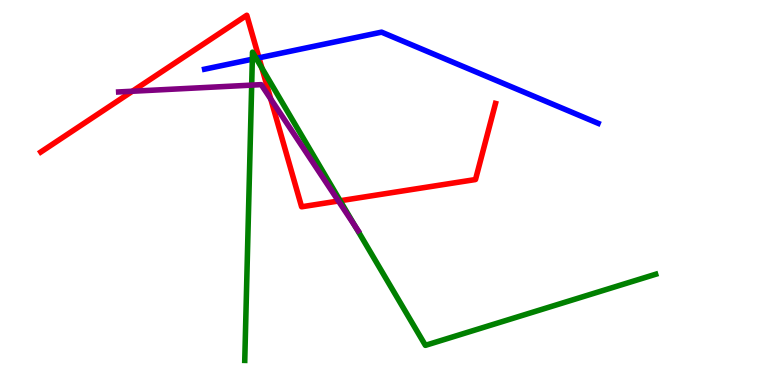[{'lines': ['blue', 'red'], 'intersections': [{'x': 3.34, 'y': 8.5}]}, {'lines': ['green', 'red'], 'intersections': [{'x': 3.38, 'y': 8.23}, {'x': 4.39, 'y': 4.79}]}, {'lines': ['purple', 'red'], 'intersections': [{'x': 1.71, 'y': 7.63}, {'x': 3.49, 'y': 7.43}, {'x': 4.37, 'y': 4.78}]}, {'lines': ['blue', 'green'], 'intersections': [{'x': 3.26, 'y': 8.46}, {'x': 3.31, 'y': 8.48}]}, {'lines': ['blue', 'purple'], 'intersections': []}, {'lines': ['green', 'purple'], 'intersections': [{'x': 3.25, 'y': 7.79}, {'x': 4.58, 'y': 4.12}]}]